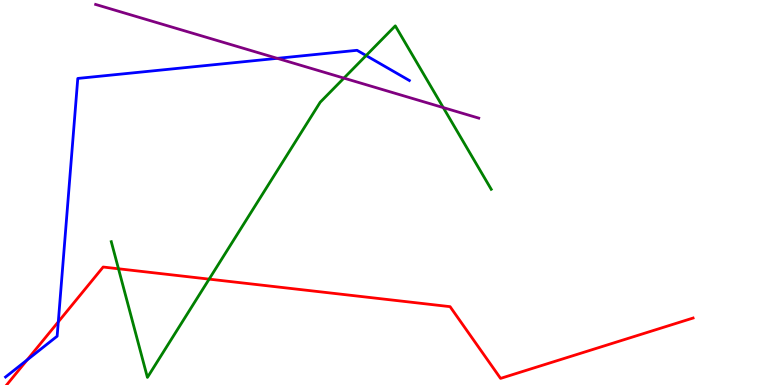[{'lines': ['blue', 'red'], 'intersections': [{'x': 0.349, 'y': 0.65}, {'x': 0.752, 'y': 1.64}]}, {'lines': ['green', 'red'], 'intersections': [{'x': 1.53, 'y': 3.02}, {'x': 2.7, 'y': 2.75}]}, {'lines': ['purple', 'red'], 'intersections': []}, {'lines': ['blue', 'green'], 'intersections': [{'x': 4.72, 'y': 8.56}]}, {'lines': ['blue', 'purple'], 'intersections': [{'x': 3.58, 'y': 8.48}]}, {'lines': ['green', 'purple'], 'intersections': [{'x': 4.44, 'y': 7.97}, {'x': 5.72, 'y': 7.21}]}]